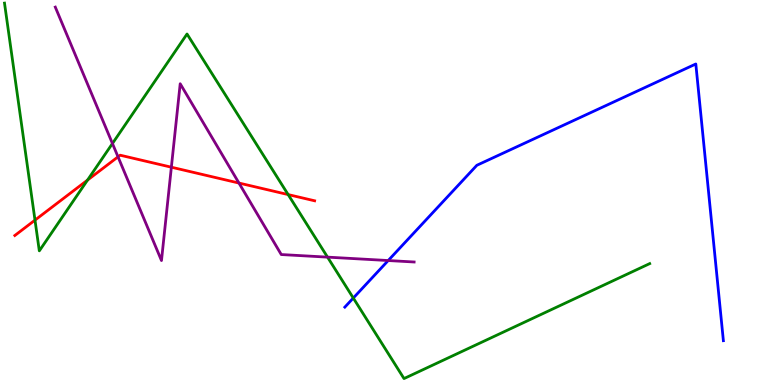[{'lines': ['blue', 'red'], 'intersections': []}, {'lines': ['green', 'red'], 'intersections': [{'x': 0.452, 'y': 4.28}, {'x': 1.13, 'y': 5.32}, {'x': 3.72, 'y': 4.95}]}, {'lines': ['purple', 'red'], 'intersections': [{'x': 1.52, 'y': 5.93}, {'x': 2.21, 'y': 5.66}, {'x': 3.08, 'y': 5.25}]}, {'lines': ['blue', 'green'], 'intersections': [{'x': 4.56, 'y': 2.26}]}, {'lines': ['blue', 'purple'], 'intersections': [{'x': 5.01, 'y': 3.23}]}, {'lines': ['green', 'purple'], 'intersections': [{'x': 1.45, 'y': 6.27}, {'x': 4.23, 'y': 3.32}]}]